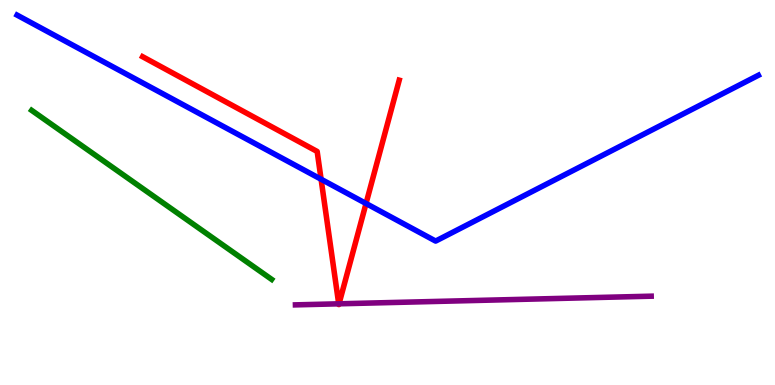[{'lines': ['blue', 'red'], 'intersections': [{'x': 4.14, 'y': 5.34}, {'x': 4.72, 'y': 4.71}]}, {'lines': ['green', 'red'], 'intersections': []}, {'lines': ['purple', 'red'], 'intersections': [{'x': 4.37, 'y': 2.11}, {'x': 4.37, 'y': 2.11}]}, {'lines': ['blue', 'green'], 'intersections': []}, {'lines': ['blue', 'purple'], 'intersections': []}, {'lines': ['green', 'purple'], 'intersections': []}]